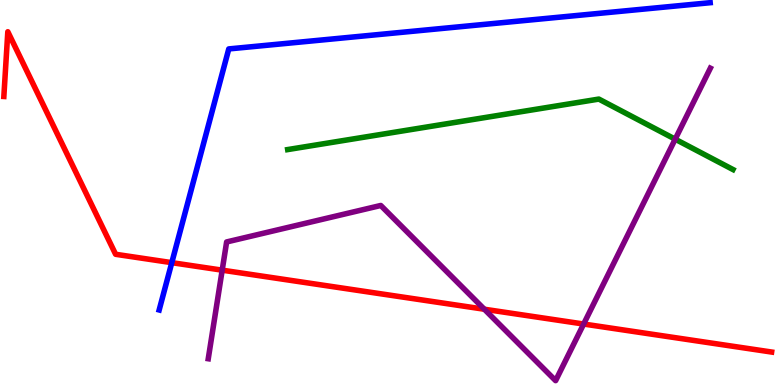[{'lines': ['blue', 'red'], 'intersections': [{'x': 2.22, 'y': 3.18}]}, {'lines': ['green', 'red'], 'intersections': []}, {'lines': ['purple', 'red'], 'intersections': [{'x': 2.87, 'y': 2.98}, {'x': 6.25, 'y': 1.97}, {'x': 7.53, 'y': 1.58}]}, {'lines': ['blue', 'green'], 'intersections': []}, {'lines': ['blue', 'purple'], 'intersections': []}, {'lines': ['green', 'purple'], 'intersections': [{'x': 8.71, 'y': 6.38}]}]